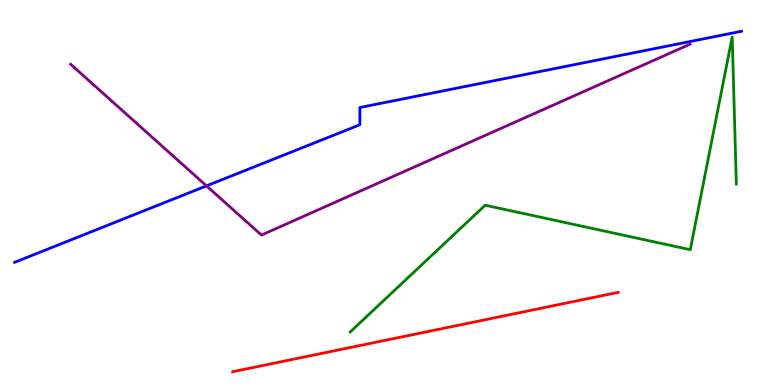[{'lines': ['blue', 'red'], 'intersections': []}, {'lines': ['green', 'red'], 'intersections': []}, {'lines': ['purple', 'red'], 'intersections': []}, {'lines': ['blue', 'green'], 'intersections': []}, {'lines': ['blue', 'purple'], 'intersections': [{'x': 2.66, 'y': 5.17}]}, {'lines': ['green', 'purple'], 'intersections': []}]